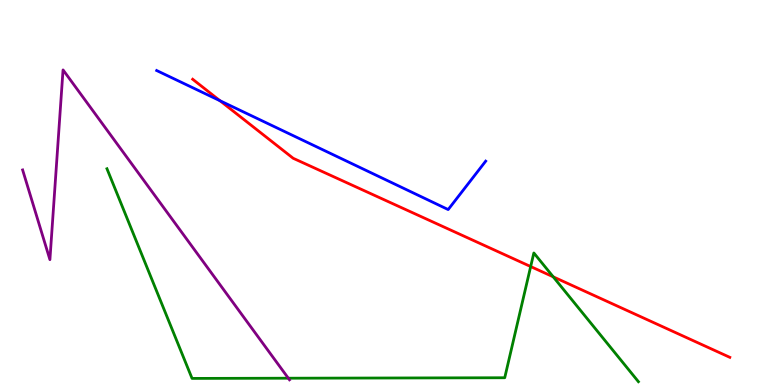[{'lines': ['blue', 'red'], 'intersections': [{'x': 2.84, 'y': 7.38}]}, {'lines': ['green', 'red'], 'intersections': [{'x': 6.85, 'y': 3.08}, {'x': 7.14, 'y': 2.81}]}, {'lines': ['purple', 'red'], 'intersections': []}, {'lines': ['blue', 'green'], 'intersections': []}, {'lines': ['blue', 'purple'], 'intersections': []}, {'lines': ['green', 'purple'], 'intersections': [{'x': 3.72, 'y': 0.176}]}]